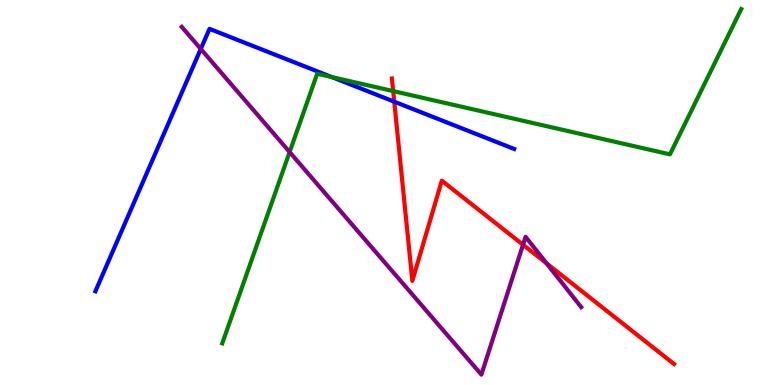[{'lines': ['blue', 'red'], 'intersections': [{'x': 5.09, 'y': 7.36}]}, {'lines': ['green', 'red'], 'intersections': [{'x': 5.07, 'y': 7.63}]}, {'lines': ['purple', 'red'], 'intersections': [{'x': 6.75, 'y': 3.64}, {'x': 7.05, 'y': 3.16}]}, {'lines': ['blue', 'green'], 'intersections': [{'x': 4.28, 'y': 8.0}]}, {'lines': ['blue', 'purple'], 'intersections': [{'x': 2.59, 'y': 8.73}]}, {'lines': ['green', 'purple'], 'intersections': [{'x': 3.74, 'y': 6.05}]}]